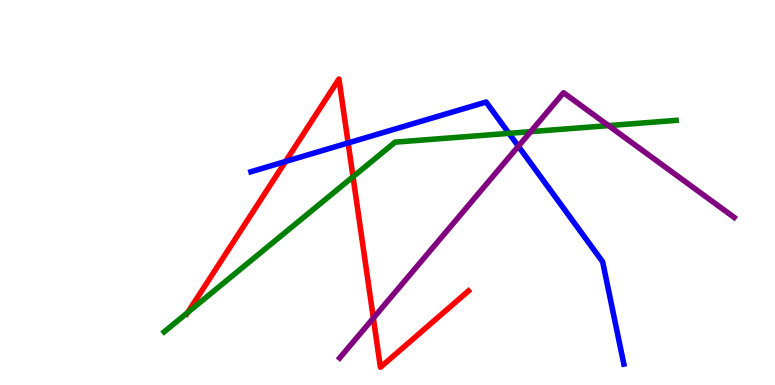[{'lines': ['blue', 'red'], 'intersections': [{'x': 3.68, 'y': 5.81}, {'x': 4.49, 'y': 6.29}]}, {'lines': ['green', 'red'], 'intersections': [{'x': 2.42, 'y': 1.88}, {'x': 4.55, 'y': 5.41}]}, {'lines': ['purple', 'red'], 'intersections': [{'x': 4.82, 'y': 1.74}]}, {'lines': ['blue', 'green'], 'intersections': [{'x': 6.57, 'y': 6.54}]}, {'lines': ['blue', 'purple'], 'intersections': [{'x': 6.69, 'y': 6.2}]}, {'lines': ['green', 'purple'], 'intersections': [{'x': 6.85, 'y': 6.58}, {'x': 7.85, 'y': 6.74}]}]